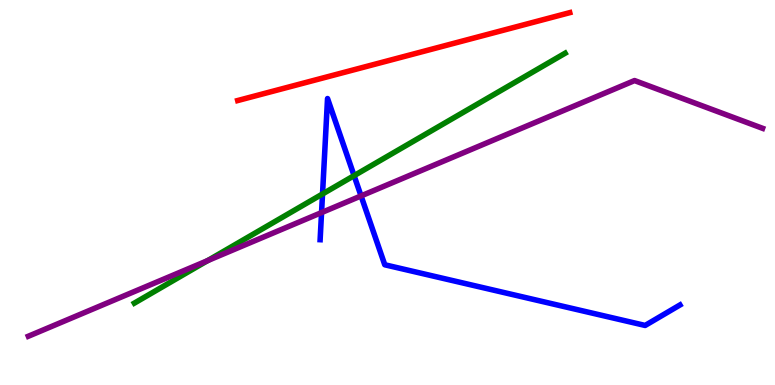[{'lines': ['blue', 'red'], 'intersections': []}, {'lines': ['green', 'red'], 'intersections': []}, {'lines': ['purple', 'red'], 'intersections': []}, {'lines': ['blue', 'green'], 'intersections': [{'x': 4.16, 'y': 4.96}, {'x': 4.57, 'y': 5.44}]}, {'lines': ['blue', 'purple'], 'intersections': [{'x': 4.15, 'y': 4.48}, {'x': 4.66, 'y': 4.91}]}, {'lines': ['green', 'purple'], 'intersections': [{'x': 2.68, 'y': 3.23}]}]